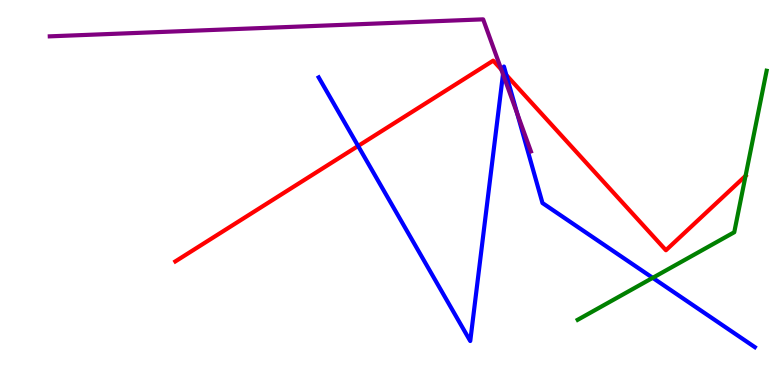[{'lines': ['blue', 'red'], 'intersections': [{'x': 4.62, 'y': 6.21}, {'x': 6.49, 'y': 8.14}, {'x': 6.53, 'y': 8.05}]}, {'lines': ['green', 'red'], 'intersections': [{'x': 9.62, 'y': 5.43}]}, {'lines': ['purple', 'red'], 'intersections': [{'x': 6.47, 'y': 8.19}]}, {'lines': ['blue', 'green'], 'intersections': [{'x': 8.42, 'y': 2.78}]}, {'lines': ['blue', 'purple'], 'intersections': [{'x': 6.49, 'y': 8.07}, {'x': 6.67, 'y': 7.05}]}, {'lines': ['green', 'purple'], 'intersections': []}]